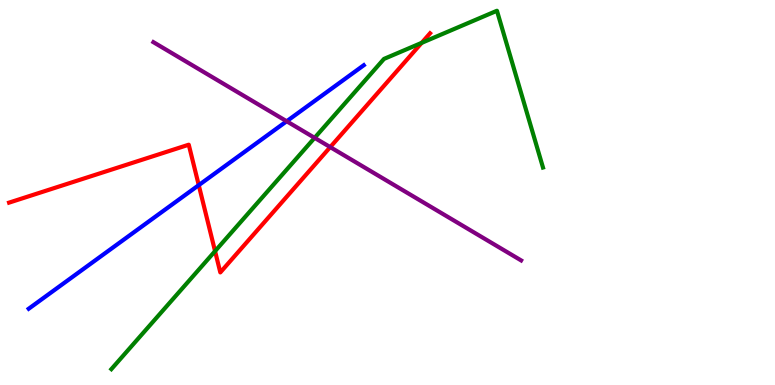[{'lines': ['blue', 'red'], 'intersections': [{'x': 2.56, 'y': 5.19}]}, {'lines': ['green', 'red'], 'intersections': [{'x': 2.77, 'y': 3.48}, {'x': 5.44, 'y': 8.89}]}, {'lines': ['purple', 'red'], 'intersections': [{'x': 4.26, 'y': 6.18}]}, {'lines': ['blue', 'green'], 'intersections': []}, {'lines': ['blue', 'purple'], 'intersections': [{'x': 3.7, 'y': 6.85}]}, {'lines': ['green', 'purple'], 'intersections': [{'x': 4.06, 'y': 6.42}]}]